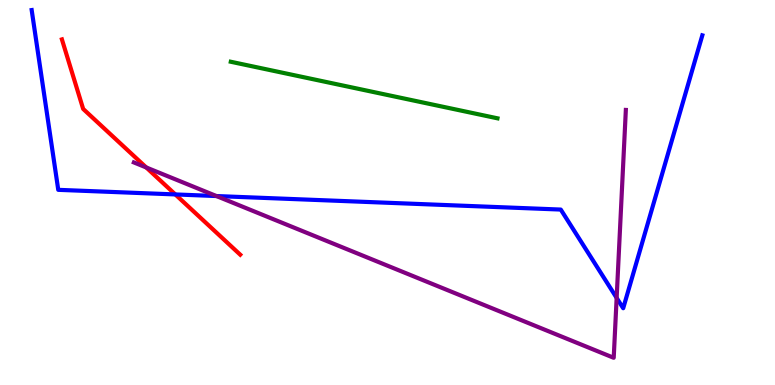[{'lines': ['blue', 'red'], 'intersections': [{'x': 2.26, 'y': 4.95}]}, {'lines': ['green', 'red'], 'intersections': []}, {'lines': ['purple', 'red'], 'intersections': [{'x': 1.89, 'y': 5.65}]}, {'lines': ['blue', 'green'], 'intersections': []}, {'lines': ['blue', 'purple'], 'intersections': [{'x': 2.79, 'y': 4.91}, {'x': 7.96, 'y': 2.26}]}, {'lines': ['green', 'purple'], 'intersections': []}]